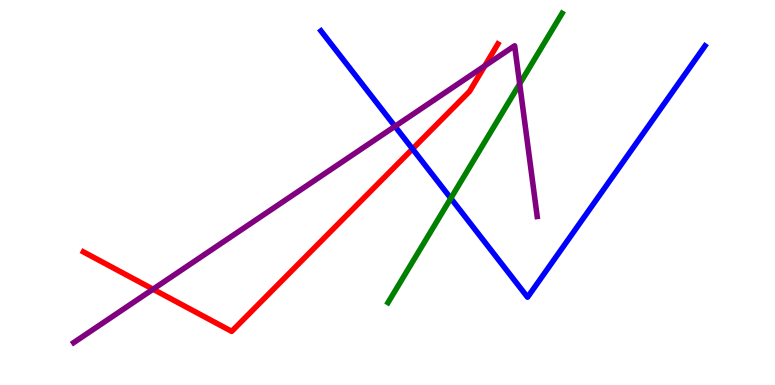[{'lines': ['blue', 'red'], 'intersections': [{'x': 5.32, 'y': 6.13}]}, {'lines': ['green', 'red'], 'intersections': []}, {'lines': ['purple', 'red'], 'intersections': [{'x': 1.97, 'y': 2.49}, {'x': 6.26, 'y': 8.29}]}, {'lines': ['blue', 'green'], 'intersections': [{'x': 5.82, 'y': 4.85}]}, {'lines': ['blue', 'purple'], 'intersections': [{'x': 5.1, 'y': 6.72}]}, {'lines': ['green', 'purple'], 'intersections': [{'x': 6.71, 'y': 7.82}]}]